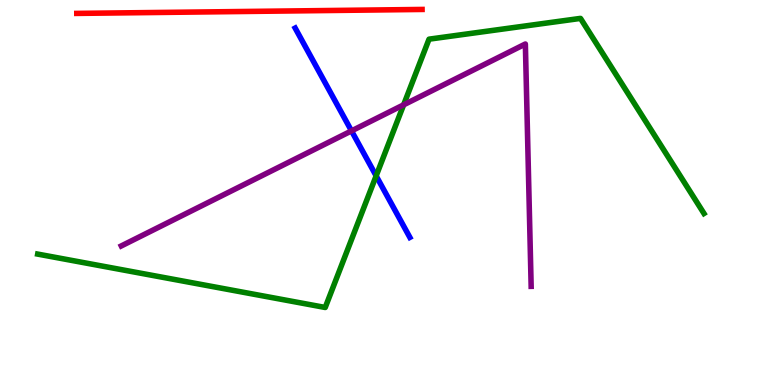[{'lines': ['blue', 'red'], 'intersections': []}, {'lines': ['green', 'red'], 'intersections': []}, {'lines': ['purple', 'red'], 'intersections': []}, {'lines': ['blue', 'green'], 'intersections': [{'x': 4.85, 'y': 5.43}]}, {'lines': ['blue', 'purple'], 'intersections': [{'x': 4.54, 'y': 6.6}]}, {'lines': ['green', 'purple'], 'intersections': [{'x': 5.21, 'y': 7.28}]}]